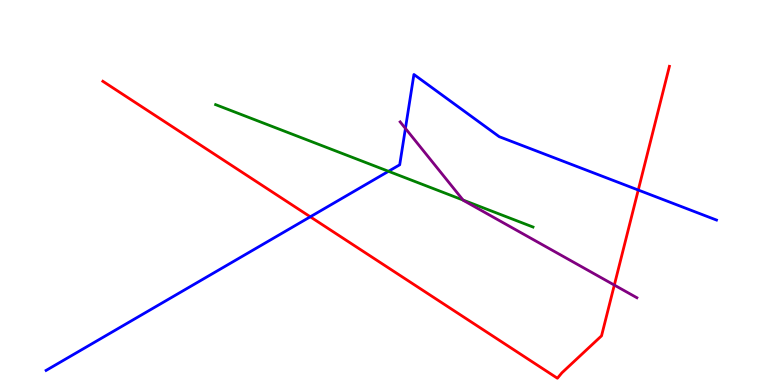[{'lines': ['blue', 'red'], 'intersections': [{'x': 4.0, 'y': 4.37}, {'x': 8.24, 'y': 5.06}]}, {'lines': ['green', 'red'], 'intersections': []}, {'lines': ['purple', 'red'], 'intersections': [{'x': 7.93, 'y': 2.6}]}, {'lines': ['blue', 'green'], 'intersections': [{'x': 5.01, 'y': 5.55}]}, {'lines': ['blue', 'purple'], 'intersections': [{'x': 5.23, 'y': 6.66}]}, {'lines': ['green', 'purple'], 'intersections': [{'x': 5.97, 'y': 4.8}]}]